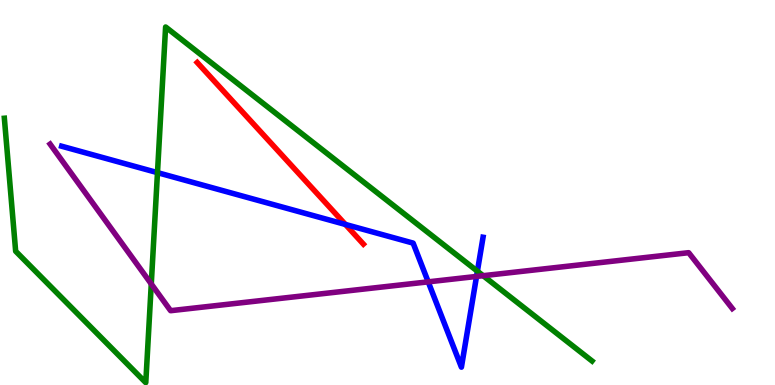[{'lines': ['blue', 'red'], 'intersections': [{'x': 4.46, 'y': 4.17}]}, {'lines': ['green', 'red'], 'intersections': []}, {'lines': ['purple', 'red'], 'intersections': []}, {'lines': ['blue', 'green'], 'intersections': [{'x': 2.03, 'y': 5.52}, {'x': 6.16, 'y': 2.96}]}, {'lines': ['blue', 'purple'], 'intersections': [{'x': 5.53, 'y': 2.68}, {'x': 6.15, 'y': 2.82}]}, {'lines': ['green', 'purple'], 'intersections': [{'x': 1.95, 'y': 2.62}, {'x': 6.23, 'y': 2.84}]}]